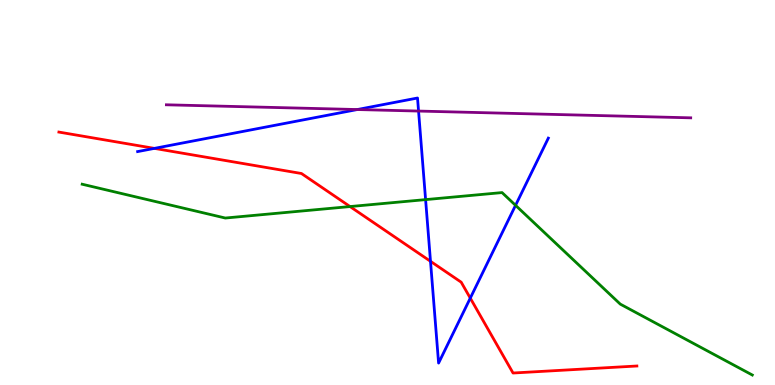[{'lines': ['blue', 'red'], 'intersections': [{'x': 1.99, 'y': 6.15}, {'x': 5.55, 'y': 3.21}, {'x': 6.07, 'y': 2.26}]}, {'lines': ['green', 'red'], 'intersections': [{'x': 4.52, 'y': 4.63}]}, {'lines': ['purple', 'red'], 'intersections': []}, {'lines': ['blue', 'green'], 'intersections': [{'x': 5.49, 'y': 4.82}, {'x': 6.65, 'y': 4.67}]}, {'lines': ['blue', 'purple'], 'intersections': [{'x': 4.61, 'y': 7.15}, {'x': 5.4, 'y': 7.12}]}, {'lines': ['green', 'purple'], 'intersections': []}]